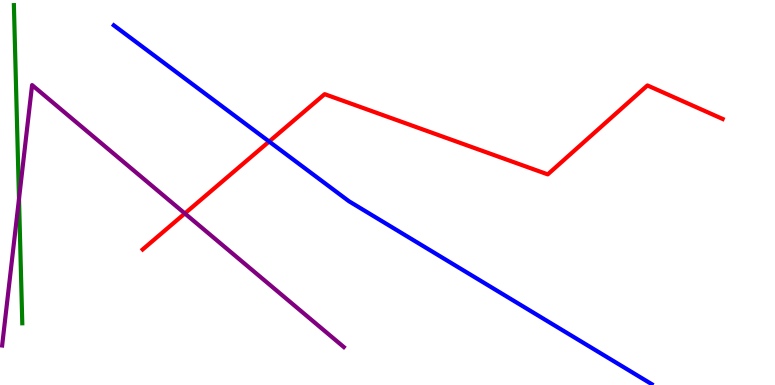[{'lines': ['blue', 'red'], 'intersections': [{'x': 3.47, 'y': 6.32}]}, {'lines': ['green', 'red'], 'intersections': []}, {'lines': ['purple', 'red'], 'intersections': [{'x': 2.39, 'y': 4.46}]}, {'lines': ['blue', 'green'], 'intersections': []}, {'lines': ['blue', 'purple'], 'intersections': []}, {'lines': ['green', 'purple'], 'intersections': [{'x': 0.245, 'y': 4.83}]}]